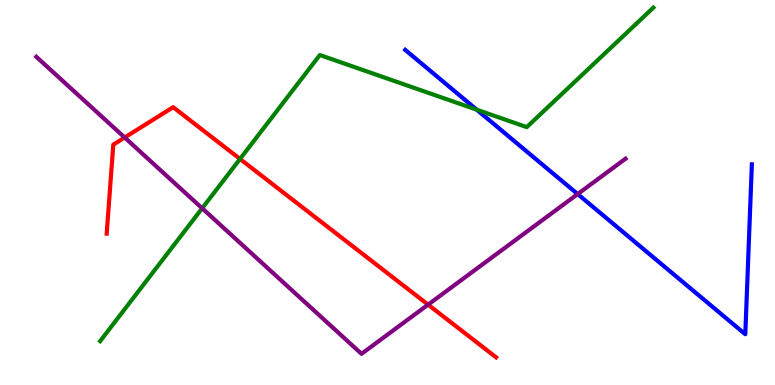[{'lines': ['blue', 'red'], 'intersections': []}, {'lines': ['green', 'red'], 'intersections': [{'x': 3.1, 'y': 5.87}]}, {'lines': ['purple', 'red'], 'intersections': [{'x': 1.61, 'y': 6.43}, {'x': 5.52, 'y': 2.09}]}, {'lines': ['blue', 'green'], 'intersections': [{'x': 6.15, 'y': 7.15}]}, {'lines': ['blue', 'purple'], 'intersections': [{'x': 7.45, 'y': 4.96}]}, {'lines': ['green', 'purple'], 'intersections': [{'x': 2.61, 'y': 4.59}]}]